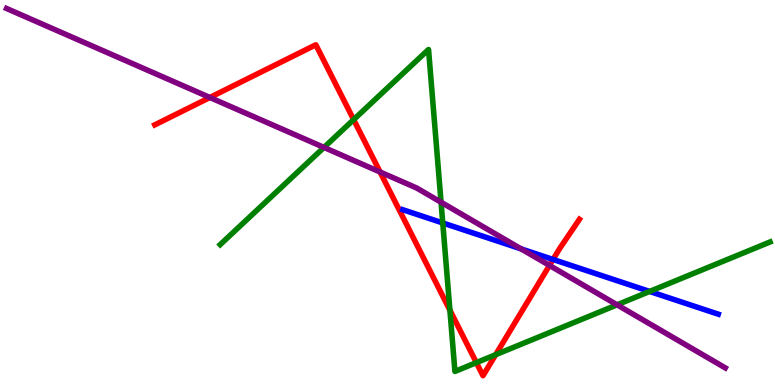[{'lines': ['blue', 'red'], 'intersections': [{'x': 7.14, 'y': 3.26}]}, {'lines': ['green', 'red'], 'intersections': [{'x': 4.56, 'y': 6.89}, {'x': 5.81, 'y': 1.94}, {'x': 6.15, 'y': 0.581}, {'x': 6.4, 'y': 0.787}]}, {'lines': ['purple', 'red'], 'intersections': [{'x': 2.71, 'y': 7.47}, {'x': 4.9, 'y': 5.53}, {'x': 7.09, 'y': 3.11}]}, {'lines': ['blue', 'green'], 'intersections': [{'x': 5.71, 'y': 4.21}, {'x': 8.38, 'y': 2.43}]}, {'lines': ['blue', 'purple'], 'intersections': [{'x': 6.72, 'y': 3.53}]}, {'lines': ['green', 'purple'], 'intersections': [{'x': 4.18, 'y': 6.17}, {'x': 5.69, 'y': 4.75}, {'x': 7.96, 'y': 2.08}]}]